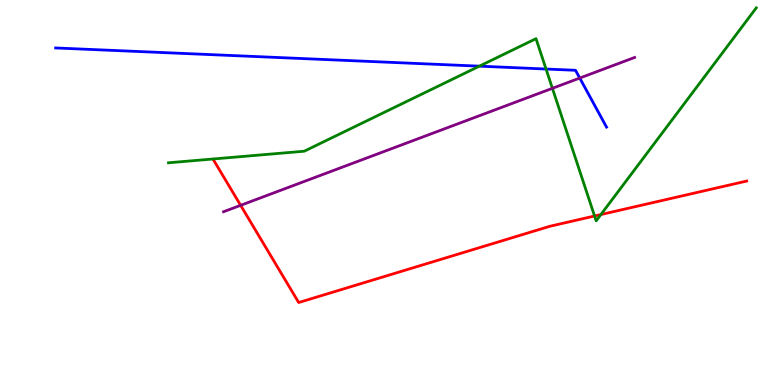[{'lines': ['blue', 'red'], 'intersections': []}, {'lines': ['green', 'red'], 'intersections': [{'x': 7.67, 'y': 4.39}, {'x': 7.75, 'y': 4.43}]}, {'lines': ['purple', 'red'], 'intersections': [{'x': 3.1, 'y': 4.67}]}, {'lines': ['blue', 'green'], 'intersections': [{'x': 6.19, 'y': 8.28}, {'x': 7.05, 'y': 8.21}]}, {'lines': ['blue', 'purple'], 'intersections': [{'x': 7.48, 'y': 7.97}]}, {'lines': ['green', 'purple'], 'intersections': [{'x': 7.13, 'y': 7.71}]}]